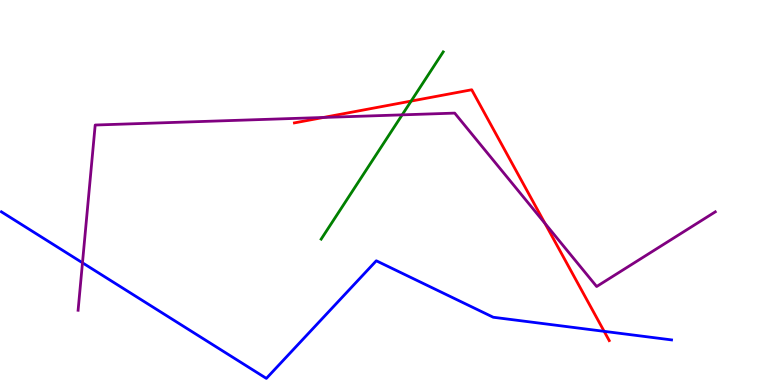[{'lines': ['blue', 'red'], 'intersections': [{'x': 7.8, 'y': 1.39}]}, {'lines': ['green', 'red'], 'intersections': [{'x': 5.31, 'y': 7.37}]}, {'lines': ['purple', 'red'], 'intersections': [{'x': 4.17, 'y': 6.95}, {'x': 7.03, 'y': 4.2}]}, {'lines': ['blue', 'green'], 'intersections': []}, {'lines': ['blue', 'purple'], 'intersections': [{'x': 1.06, 'y': 3.17}]}, {'lines': ['green', 'purple'], 'intersections': [{'x': 5.19, 'y': 7.02}]}]